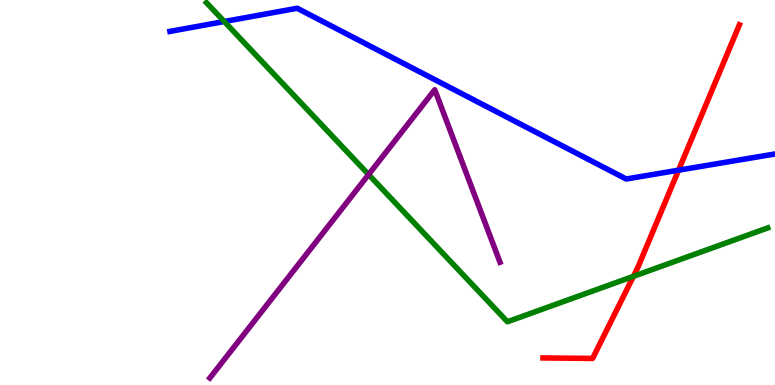[{'lines': ['blue', 'red'], 'intersections': [{'x': 8.76, 'y': 5.58}]}, {'lines': ['green', 'red'], 'intersections': [{'x': 8.17, 'y': 2.82}]}, {'lines': ['purple', 'red'], 'intersections': []}, {'lines': ['blue', 'green'], 'intersections': [{'x': 2.89, 'y': 9.44}]}, {'lines': ['blue', 'purple'], 'intersections': []}, {'lines': ['green', 'purple'], 'intersections': [{'x': 4.76, 'y': 5.47}]}]